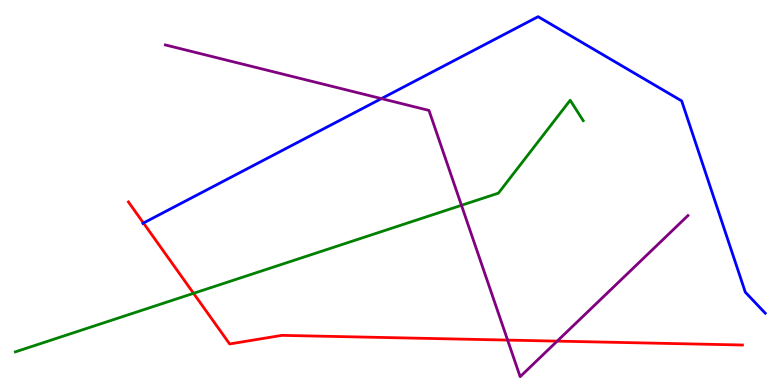[{'lines': ['blue', 'red'], 'intersections': [{'x': 1.85, 'y': 4.21}]}, {'lines': ['green', 'red'], 'intersections': [{'x': 2.5, 'y': 2.38}]}, {'lines': ['purple', 'red'], 'intersections': [{'x': 6.55, 'y': 1.17}, {'x': 7.19, 'y': 1.14}]}, {'lines': ['blue', 'green'], 'intersections': []}, {'lines': ['blue', 'purple'], 'intersections': [{'x': 4.92, 'y': 7.44}]}, {'lines': ['green', 'purple'], 'intersections': [{'x': 5.95, 'y': 4.67}]}]